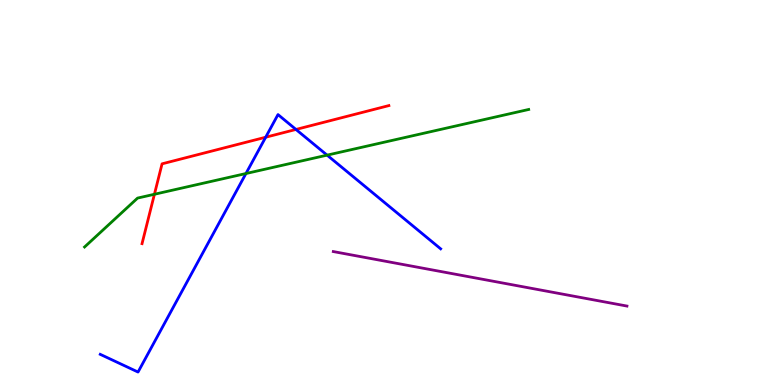[{'lines': ['blue', 'red'], 'intersections': [{'x': 3.43, 'y': 6.44}, {'x': 3.82, 'y': 6.64}]}, {'lines': ['green', 'red'], 'intersections': [{'x': 1.99, 'y': 4.95}]}, {'lines': ['purple', 'red'], 'intersections': []}, {'lines': ['blue', 'green'], 'intersections': [{'x': 3.17, 'y': 5.49}, {'x': 4.22, 'y': 5.97}]}, {'lines': ['blue', 'purple'], 'intersections': []}, {'lines': ['green', 'purple'], 'intersections': []}]